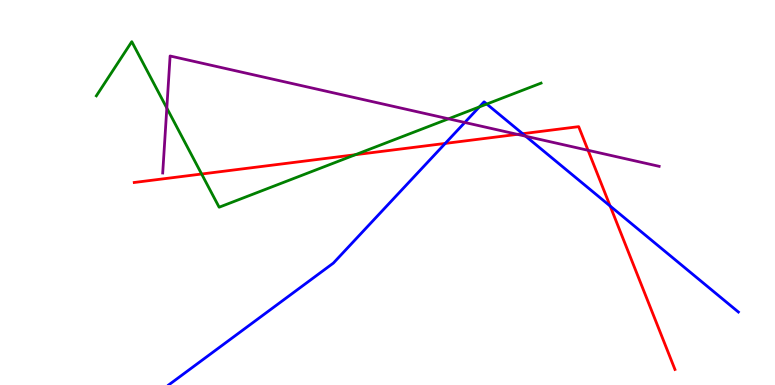[{'lines': ['blue', 'red'], 'intersections': [{'x': 5.74, 'y': 6.27}, {'x': 6.74, 'y': 6.53}, {'x': 7.87, 'y': 4.65}]}, {'lines': ['green', 'red'], 'intersections': [{'x': 2.6, 'y': 5.48}, {'x': 4.59, 'y': 5.98}]}, {'lines': ['purple', 'red'], 'intersections': [{'x': 6.68, 'y': 6.51}, {'x': 7.59, 'y': 6.1}]}, {'lines': ['blue', 'green'], 'intersections': [{'x': 6.19, 'y': 7.22}, {'x': 6.28, 'y': 7.3}]}, {'lines': ['blue', 'purple'], 'intersections': [{'x': 6.0, 'y': 6.82}, {'x': 6.78, 'y': 6.46}]}, {'lines': ['green', 'purple'], 'intersections': [{'x': 2.15, 'y': 7.19}, {'x': 5.79, 'y': 6.91}]}]